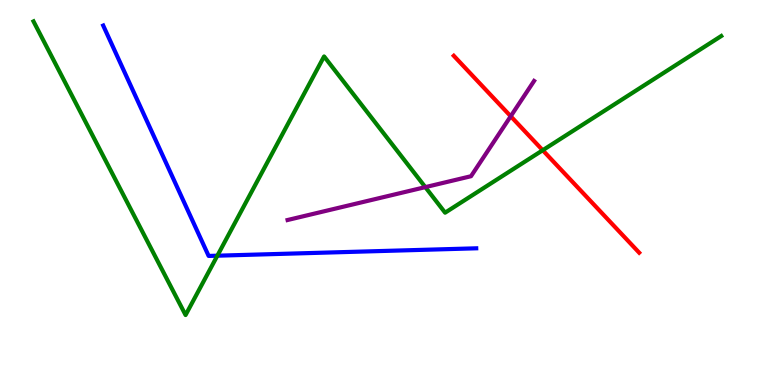[{'lines': ['blue', 'red'], 'intersections': []}, {'lines': ['green', 'red'], 'intersections': [{'x': 7.0, 'y': 6.1}]}, {'lines': ['purple', 'red'], 'intersections': [{'x': 6.59, 'y': 6.98}]}, {'lines': ['blue', 'green'], 'intersections': [{'x': 2.8, 'y': 3.36}]}, {'lines': ['blue', 'purple'], 'intersections': []}, {'lines': ['green', 'purple'], 'intersections': [{'x': 5.49, 'y': 5.14}]}]